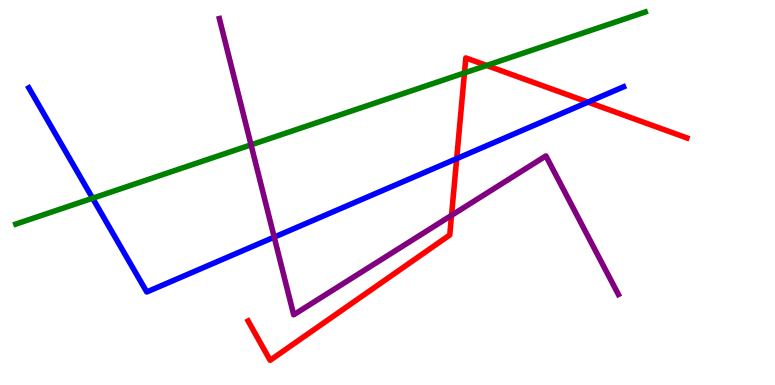[{'lines': ['blue', 'red'], 'intersections': [{'x': 5.89, 'y': 5.88}, {'x': 7.59, 'y': 7.35}]}, {'lines': ['green', 'red'], 'intersections': [{'x': 5.99, 'y': 8.11}, {'x': 6.28, 'y': 8.3}]}, {'lines': ['purple', 'red'], 'intersections': [{'x': 5.83, 'y': 4.41}]}, {'lines': ['blue', 'green'], 'intersections': [{'x': 1.19, 'y': 4.85}]}, {'lines': ['blue', 'purple'], 'intersections': [{'x': 3.54, 'y': 3.84}]}, {'lines': ['green', 'purple'], 'intersections': [{'x': 3.24, 'y': 6.24}]}]